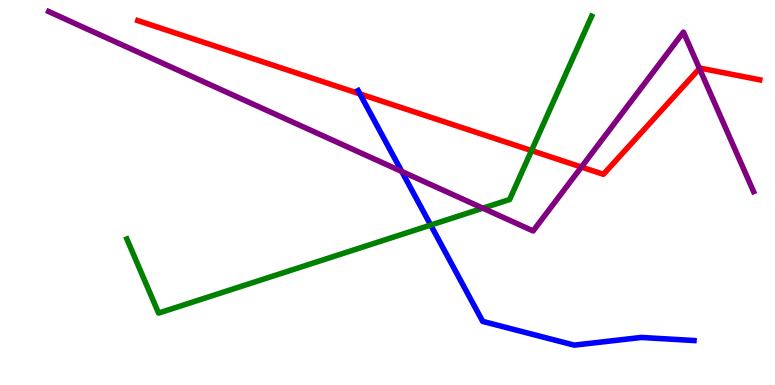[{'lines': ['blue', 'red'], 'intersections': [{'x': 4.64, 'y': 7.56}]}, {'lines': ['green', 'red'], 'intersections': [{'x': 6.86, 'y': 6.09}]}, {'lines': ['purple', 'red'], 'intersections': [{'x': 7.5, 'y': 5.66}, {'x': 9.03, 'y': 8.22}]}, {'lines': ['blue', 'green'], 'intersections': [{'x': 5.56, 'y': 4.15}]}, {'lines': ['blue', 'purple'], 'intersections': [{'x': 5.18, 'y': 5.55}]}, {'lines': ['green', 'purple'], 'intersections': [{'x': 6.23, 'y': 4.59}]}]